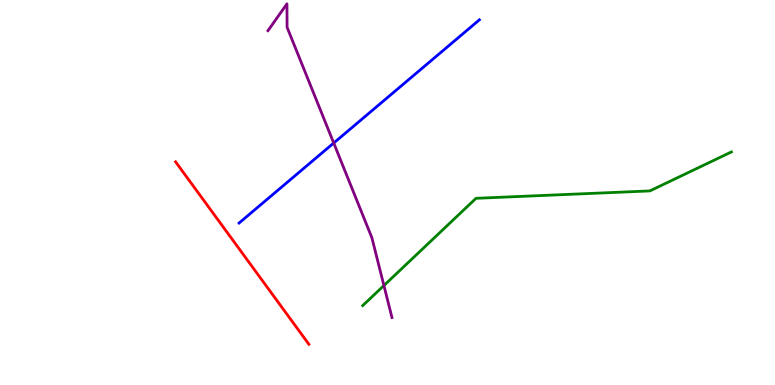[{'lines': ['blue', 'red'], 'intersections': []}, {'lines': ['green', 'red'], 'intersections': []}, {'lines': ['purple', 'red'], 'intersections': []}, {'lines': ['blue', 'green'], 'intersections': []}, {'lines': ['blue', 'purple'], 'intersections': [{'x': 4.31, 'y': 6.29}]}, {'lines': ['green', 'purple'], 'intersections': [{'x': 4.95, 'y': 2.58}]}]